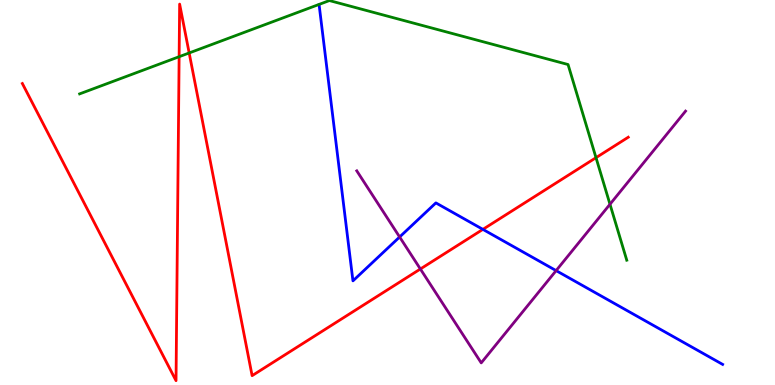[{'lines': ['blue', 'red'], 'intersections': [{'x': 6.23, 'y': 4.04}]}, {'lines': ['green', 'red'], 'intersections': [{'x': 2.31, 'y': 8.53}, {'x': 2.44, 'y': 8.62}, {'x': 7.69, 'y': 5.9}]}, {'lines': ['purple', 'red'], 'intersections': [{'x': 5.42, 'y': 3.01}]}, {'lines': ['blue', 'green'], 'intersections': []}, {'lines': ['blue', 'purple'], 'intersections': [{'x': 5.16, 'y': 3.84}, {'x': 7.18, 'y': 2.97}]}, {'lines': ['green', 'purple'], 'intersections': [{'x': 7.87, 'y': 4.69}]}]